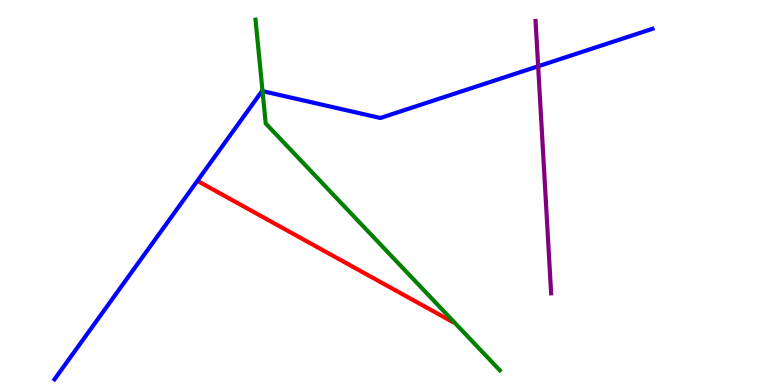[{'lines': ['blue', 'red'], 'intersections': []}, {'lines': ['green', 'red'], 'intersections': []}, {'lines': ['purple', 'red'], 'intersections': []}, {'lines': ['blue', 'green'], 'intersections': [{'x': 3.39, 'y': 7.63}]}, {'lines': ['blue', 'purple'], 'intersections': [{'x': 6.94, 'y': 8.28}]}, {'lines': ['green', 'purple'], 'intersections': []}]